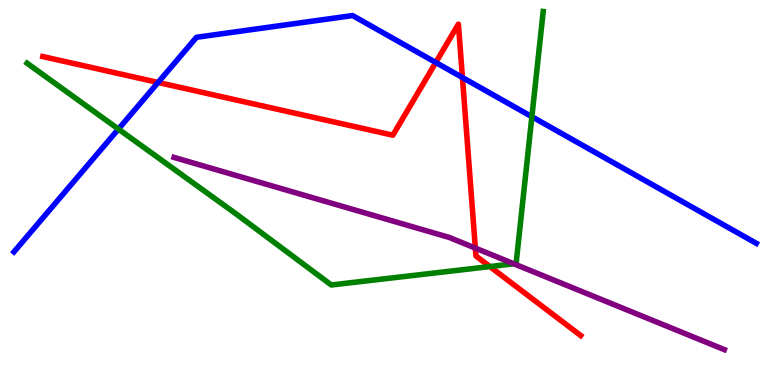[{'lines': ['blue', 'red'], 'intersections': [{'x': 2.04, 'y': 7.86}, {'x': 5.62, 'y': 8.38}, {'x': 5.97, 'y': 7.99}]}, {'lines': ['green', 'red'], 'intersections': [{'x': 6.32, 'y': 3.08}]}, {'lines': ['purple', 'red'], 'intersections': [{'x': 6.13, 'y': 3.56}]}, {'lines': ['blue', 'green'], 'intersections': [{'x': 1.53, 'y': 6.65}, {'x': 6.86, 'y': 6.97}]}, {'lines': ['blue', 'purple'], 'intersections': []}, {'lines': ['green', 'purple'], 'intersections': [{'x': 6.63, 'y': 3.15}]}]